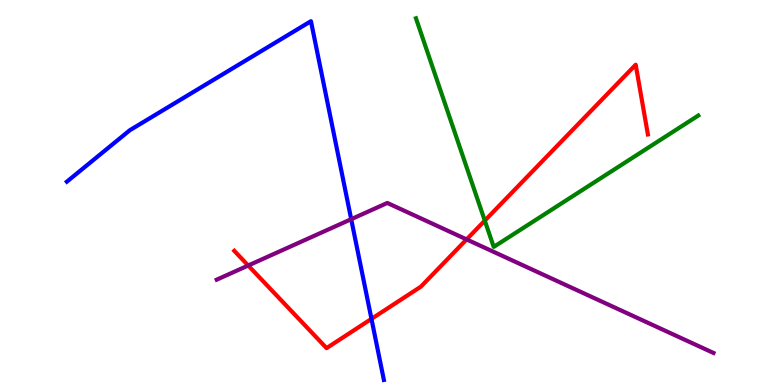[{'lines': ['blue', 'red'], 'intersections': [{'x': 4.79, 'y': 1.72}]}, {'lines': ['green', 'red'], 'intersections': [{'x': 6.26, 'y': 4.27}]}, {'lines': ['purple', 'red'], 'intersections': [{'x': 3.2, 'y': 3.1}, {'x': 6.02, 'y': 3.78}]}, {'lines': ['blue', 'green'], 'intersections': []}, {'lines': ['blue', 'purple'], 'intersections': [{'x': 4.53, 'y': 4.31}]}, {'lines': ['green', 'purple'], 'intersections': []}]